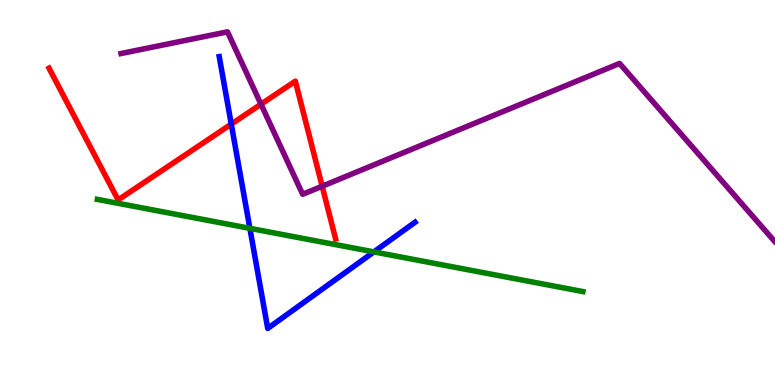[{'lines': ['blue', 'red'], 'intersections': [{'x': 2.98, 'y': 6.78}]}, {'lines': ['green', 'red'], 'intersections': []}, {'lines': ['purple', 'red'], 'intersections': [{'x': 3.37, 'y': 7.29}, {'x': 4.16, 'y': 5.16}]}, {'lines': ['blue', 'green'], 'intersections': [{'x': 3.22, 'y': 4.07}, {'x': 4.82, 'y': 3.46}]}, {'lines': ['blue', 'purple'], 'intersections': []}, {'lines': ['green', 'purple'], 'intersections': []}]